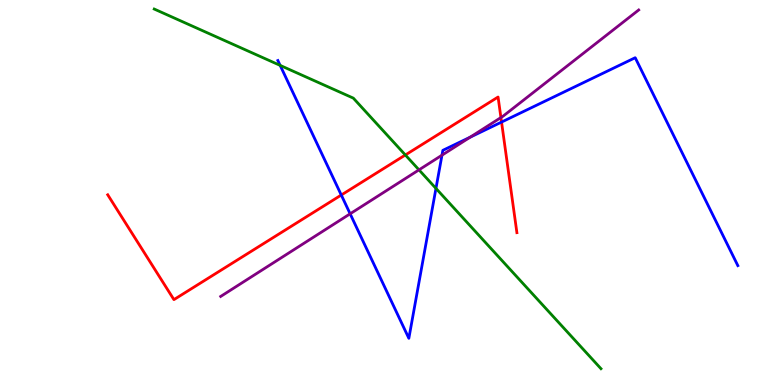[{'lines': ['blue', 'red'], 'intersections': [{'x': 4.4, 'y': 4.93}, {'x': 6.47, 'y': 6.83}]}, {'lines': ['green', 'red'], 'intersections': [{'x': 5.23, 'y': 5.97}]}, {'lines': ['purple', 'red'], 'intersections': [{'x': 6.46, 'y': 6.95}]}, {'lines': ['blue', 'green'], 'intersections': [{'x': 3.61, 'y': 8.3}, {'x': 5.63, 'y': 5.11}]}, {'lines': ['blue', 'purple'], 'intersections': [{'x': 4.52, 'y': 4.45}, {'x': 5.7, 'y': 5.97}, {'x': 6.07, 'y': 6.44}]}, {'lines': ['green', 'purple'], 'intersections': [{'x': 5.41, 'y': 5.59}]}]